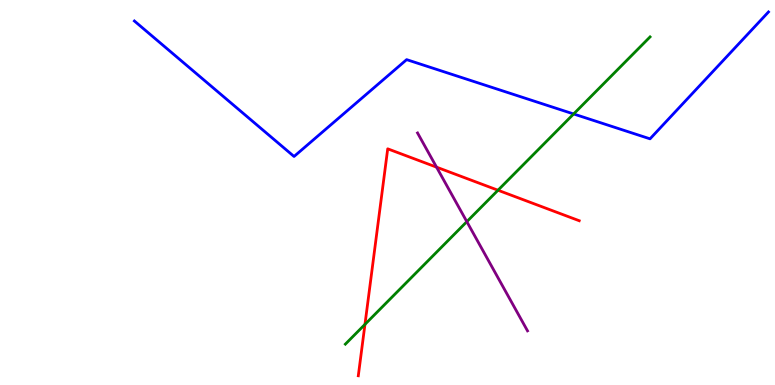[{'lines': ['blue', 'red'], 'intersections': []}, {'lines': ['green', 'red'], 'intersections': [{'x': 4.71, 'y': 1.57}, {'x': 6.43, 'y': 5.06}]}, {'lines': ['purple', 'red'], 'intersections': [{'x': 5.63, 'y': 5.66}]}, {'lines': ['blue', 'green'], 'intersections': [{'x': 7.4, 'y': 7.04}]}, {'lines': ['blue', 'purple'], 'intersections': []}, {'lines': ['green', 'purple'], 'intersections': [{'x': 6.02, 'y': 4.24}]}]